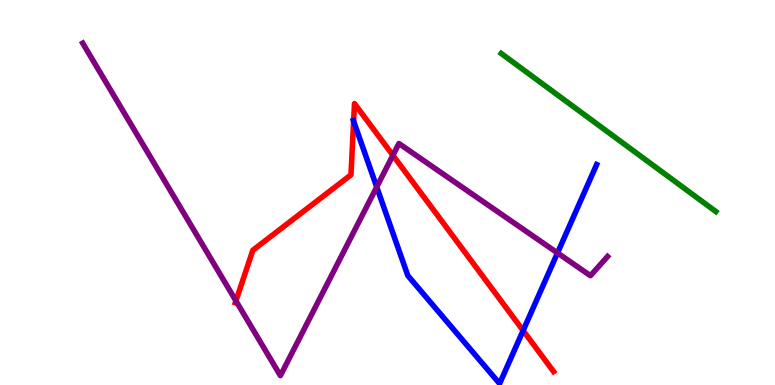[{'lines': ['blue', 'red'], 'intersections': [{'x': 4.56, 'y': 6.85}, {'x': 6.75, 'y': 1.41}]}, {'lines': ['green', 'red'], 'intersections': []}, {'lines': ['purple', 'red'], 'intersections': [{'x': 3.04, 'y': 2.19}, {'x': 5.07, 'y': 5.97}]}, {'lines': ['blue', 'green'], 'intersections': []}, {'lines': ['blue', 'purple'], 'intersections': [{'x': 4.86, 'y': 5.14}, {'x': 7.19, 'y': 3.43}]}, {'lines': ['green', 'purple'], 'intersections': []}]